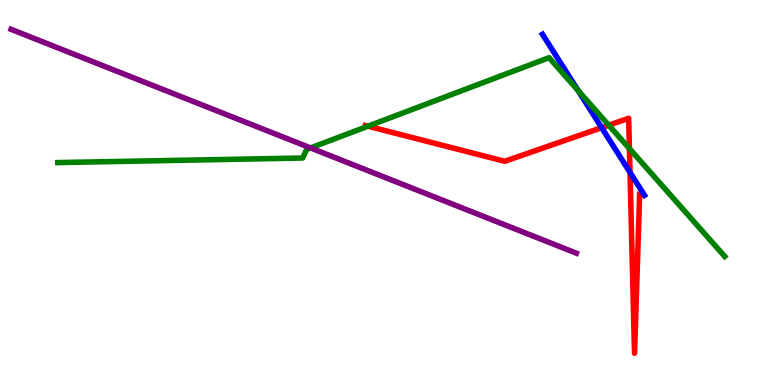[{'lines': ['blue', 'red'], 'intersections': [{'x': 7.76, 'y': 6.68}, {'x': 8.13, 'y': 5.52}]}, {'lines': ['green', 'red'], 'intersections': [{'x': 4.75, 'y': 6.72}, {'x': 7.85, 'y': 6.75}, {'x': 8.12, 'y': 6.14}]}, {'lines': ['purple', 'red'], 'intersections': []}, {'lines': ['blue', 'green'], 'intersections': [{'x': 7.46, 'y': 7.65}]}, {'lines': ['blue', 'purple'], 'intersections': []}, {'lines': ['green', 'purple'], 'intersections': [{'x': 4.01, 'y': 6.16}]}]